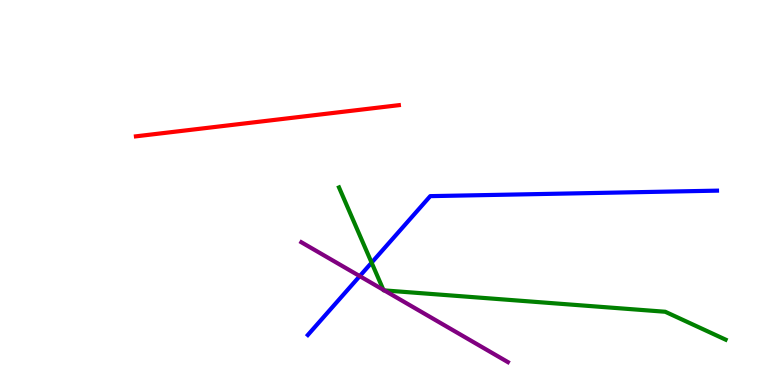[{'lines': ['blue', 'red'], 'intersections': []}, {'lines': ['green', 'red'], 'intersections': []}, {'lines': ['purple', 'red'], 'intersections': []}, {'lines': ['blue', 'green'], 'intersections': [{'x': 4.79, 'y': 3.18}]}, {'lines': ['blue', 'purple'], 'intersections': [{'x': 4.64, 'y': 2.83}]}, {'lines': ['green', 'purple'], 'intersections': [{'x': 4.95, 'y': 2.47}, {'x': 4.96, 'y': 2.46}]}]